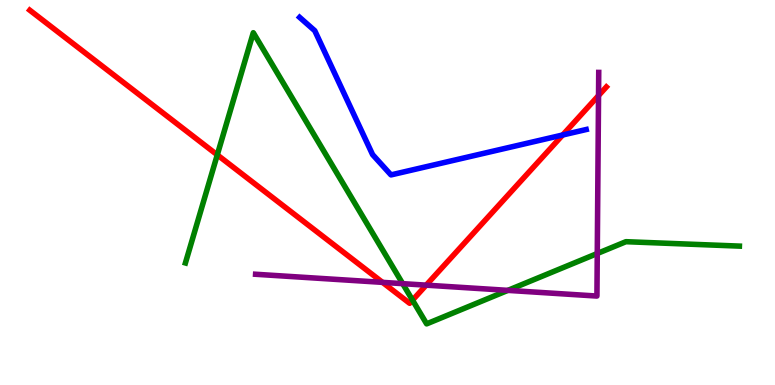[{'lines': ['blue', 'red'], 'intersections': [{'x': 7.26, 'y': 6.49}]}, {'lines': ['green', 'red'], 'intersections': [{'x': 2.8, 'y': 5.98}, {'x': 5.32, 'y': 2.2}]}, {'lines': ['purple', 'red'], 'intersections': [{'x': 4.94, 'y': 2.67}, {'x': 5.5, 'y': 2.59}, {'x': 7.72, 'y': 7.52}]}, {'lines': ['blue', 'green'], 'intersections': []}, {'lines': ['blue', 'purple'], 'intersections': []}, {'lines': ['green', 'purple'], 'intersections': [{'x': 5.2, 'y': 2.63}, {'x': 6.55, 'y': 2.46}, {'x': 7.71, 'y': 3.42}]}]